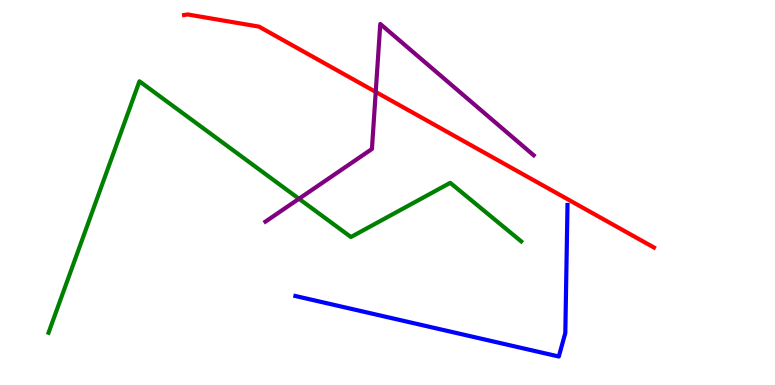[{'lines': ['blue', 'red'], 'intersections': []}, {'lines': ['green', 'red'], 'intersections': []}, {'lines': ['purple', 'red'], 'intersections': [{'x': 4.85, 'y': 7.61}]}, {'lines': ['blue', 'green'], 'intersections': []}, {'lines': ['blue', 'purple'], 'intersections': []}, {'lines': ['green', 'purple'], 'intersections': [{'x': 3.86, 'y': 4.84}]}]